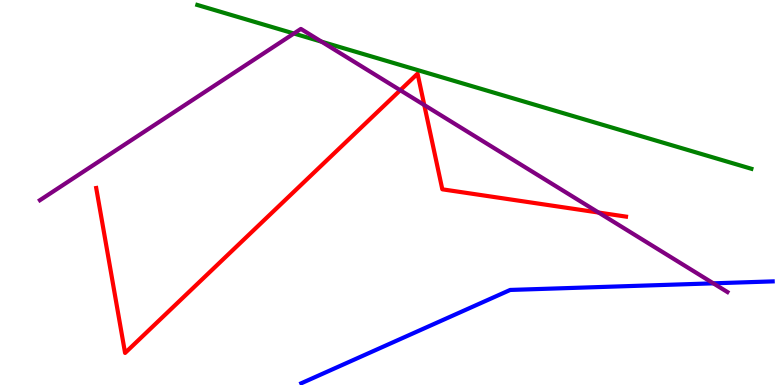[{'lines': ['blue', 'red'], 'intersections': []}, {'lines': ['green', 'red'], 'intersections': []}, {'lines': ['purple', 'red'], 'intersections': [{'x': 5.16, 'y': 7.66}, {'x': 5.47, 'y': 7.27}, {'x': 7.72, 'y': 4.48}]}, {'lines': ['blue', 'green'], 'intersections': []}, {'lines': ['blue', 'purple'], 'intersections': [{'x': 9.2, 'y': 2.64}]}, {'lines': ['green', 'purple'], 'intersections': [{'x': 3.79, 'y': 9.13}, {'x': 4.15, 'y': 8.92}]}]